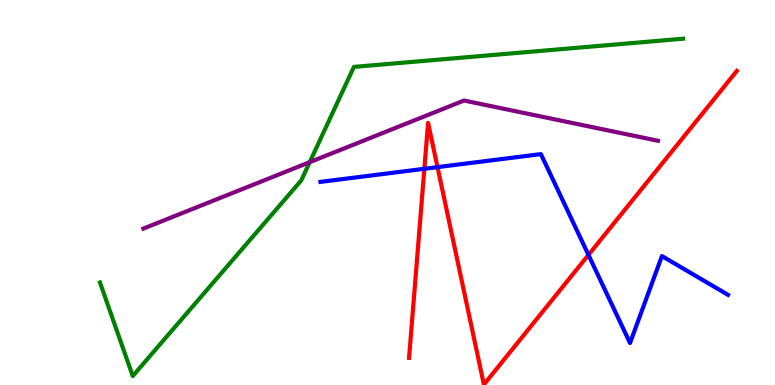[{'lines': ['blue', 'red'], 'intersections': [{'x': 5.48, 'y': 5.62}, {'x': 5.65, 'y': 5.66}, {'x': 7.59, 'y': 3.38}]}, {'lines': ['green', 'red'], 'intersections': []}, {'lines': ['purple', 'red'], 'intersections': []}, {'lines': ['blue', 'green'], 'intersections': []}, {'lines': ['blue', 'purple'], 'intersections': []}, {'lines': ['green', 'purple'], 'intersections': [{'x': 4.0, 'y': 5.79}]}]